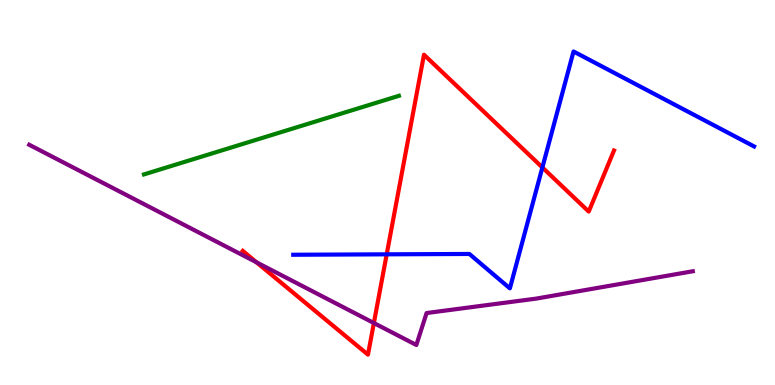[{'lines': ['blue', 'red'], 'intersections': [{'x': 4.99, 'y': 3.39}, {'x': 7.0, 'y': 5.65}]}, {'lines': ['green', 'red'], 'intersections': []}, {'lines': ['purple', 'red'], 'intersections': [{'x': 3.31, 'y': 3.19}, {'x': 4.82, 'y': 1.61}]}, {'lines': ['blue', 'green'], 'intersections': []}, {'lines': ['blue', 'purple'], 'intersections': []}, {'lines': ['green', 'purple'], 'intersections': []}]